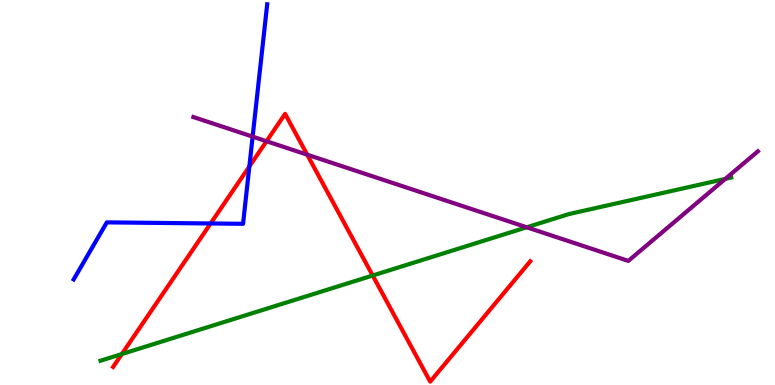[{'lines': ['blue', 'red'], 'intersections': [{'x': 2.72, 'y': 4.2}, {'x': 3.22, 'y': 5.68}]}, {'lines': ['green', 'red'], 'intersections': [{'x': 1.57, 'y': 0.804}, {'x': 4.81, 'y': 2.84}]}, {'lines': ['purple', 'red'], 'intersections': [{'x': 3.44, 'y': 6.33}, {'x': 3.96, 'y': 5.98}]}, {'lines': ['blue', 'green'], 'intersections': []}, {'lines': ['blue', 'purple'], 'intersections': [{'x': 3.26, 'y': 6.45}]}, {'lines': ['green', 'purple'], 'intersections': [{'x': 6.8, 'y': 4.1}, {'x': 9.36, 'y': 5.35}]}]